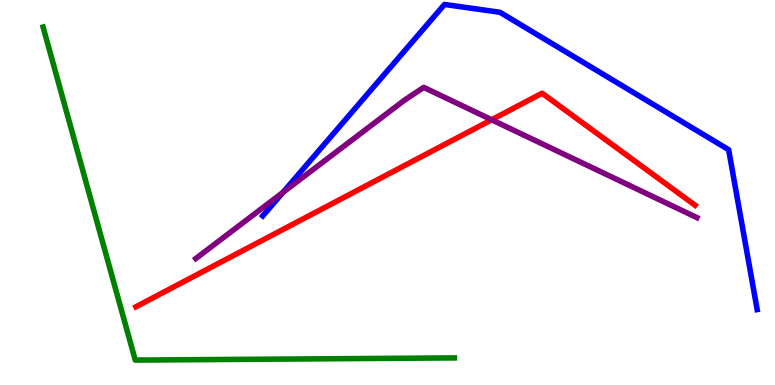[{'lines': ['blue', 'red'], 'intersections': []}, {'lines': ['green', 'red'], 'intersections': []}, {'lines': ['purple', 'red'], 'intersections': [{'x': 6.34, 'y': 6.89}]}, {'lines': ['blue', 'green'], 'intersections': []}, {'lines': ['blue', 'purple'], 'intersections': [{'x': 3.65, 'y': 5.0}]}, {'lines': ['green', 'purple'], 'intersections': []}]